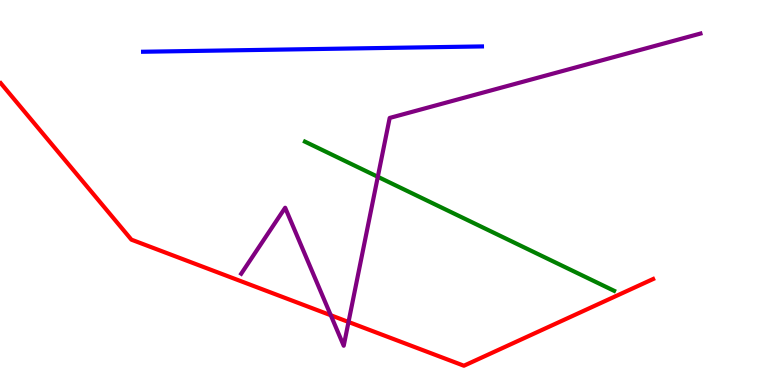[{'lines': ['blue', 'red'], 'intersections': []}, {'lines': ['green', 'red'], 'intersections': []}, {'lines': ['purple', 'red'], 'intersections': [{'x': 4.27, 'y': 1.81}, {'x': 4.5, 'y': 1.64}]}, {'lines': ['blue', 'green'], 'intersections': []}, {'lines': ['blue', 'purple'], 'intersections': []}, {'lines': ['green', 'purple'], 'intersections': [{'x': 4.87, 'y': 5.41}]}]